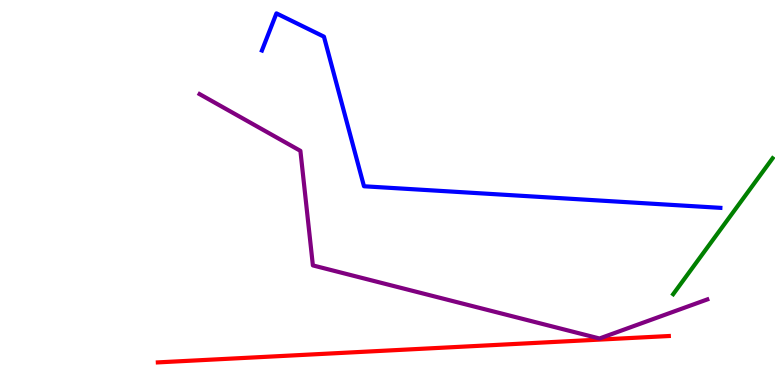[{'lines': ['blue', 'red'], 'intersections': []}, {'lines': ['green', 'red'], 'intersections': []}, {'lines': ['purple', 'red'], 'intersections': []}, {'lines': ['blue', 'green'], 'intersections': []}, {'lines': ['blue', 'purple'], 'intersections': []}, {'lines': ['green', 'purple'], 'intersections': []}]